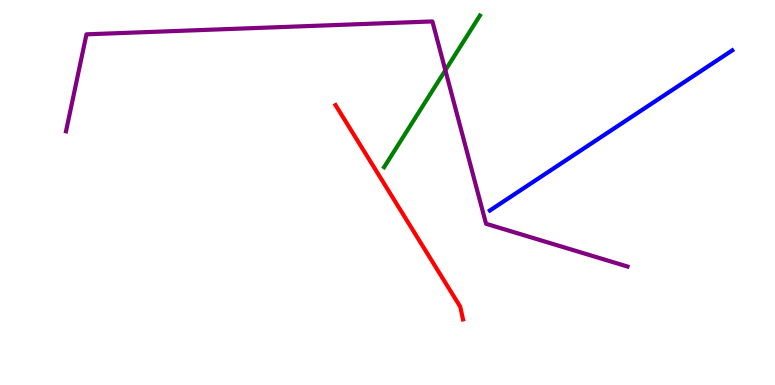[{'lines': ['blue', 'red'], 'intersections': []}, {'lines': ['green', 'red'], 'intersections': []}, {'lines': ['purple', 'red'], 'intersections': []}, {'lines': ['blue', 'green'], 'intersections': []}, {'lines': ['blue', 'purple'], 'intersections': []}, {'lines': ['green', 'purple'], 'intersections': [{'x': 5.75, 'y': 8.17}]}]